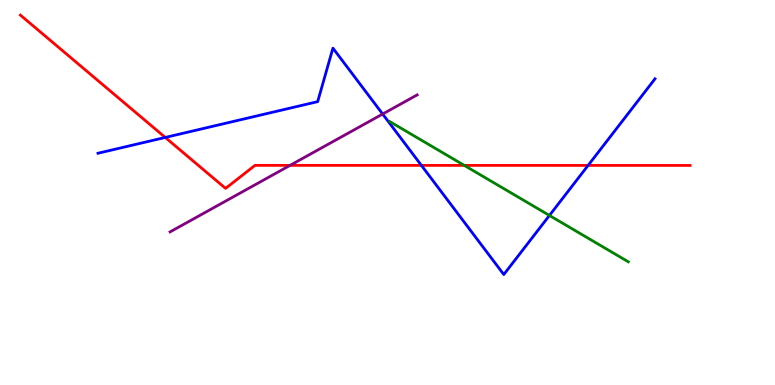[{'lines': ['blue', 'red'], 'intersections': [{'x': 2.13, 'y': 6.43}, {'x': 5.44, 'y': 5.7}, {'x': 7.59, 'y': 5.7}]}, {'lines': ['green', 'red'], 'intersections': [{'x': 5.99, 'y': 5.7}]}, {'lines': ['purple', 'red'], 'intersections': [{'x': 3.74, 'y': 5.7}]}, {'lines': ['blue', 'green'], 'intersections': [{'x': 7.09, 'y': 4.4}]}, {'lines': ['blue', 'purple'], 'intersections': [{'x': 4.94, 'y': 7.04}]}, {'lines': ['green', 'purple'], 'intersections': []}]